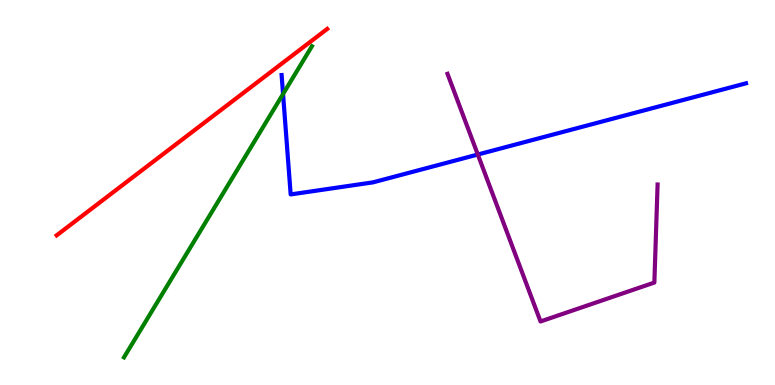[{'lines': ['blue', 'red'], 'intersections': []}, {'lines': ['green', 'red'], 'intersections': []}, {'lines': ['purple', 'red'], 'intersections': []}, {'lines': ['blue', 'green'], 'intersections': [{'x': 3.65, 'y': 7.56}]}, {'lines': ['blue', 'purple'], 'intersections': [{'x': 6.17, 'y': 5.99}]}, {'lines': ['green', 'purple'], 'intersections': []}]